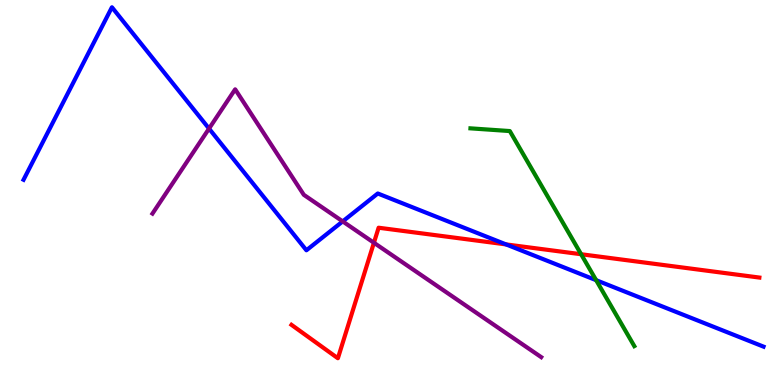[{'lines': ['blue', 'red'], 'intersections': [{'x': 6.53, 'y': 3.65}]}, {'lines': ['green', 'red'], 'intersections': [{'x': 7.5, 'y': 3.4}]}, {'lines': ['purple', 'red'], 'intersections': [{'x': 4.82, 'y': 3.69}]}, {'lines': ['blue', 'green'], 'intersections': [{'x': 7.69, 'y': 2.72}]}, {'lines': ['blue', 'purple'], 'intersections': [{'x': 2.7, 'y': 6.66}, {'x': 4.42, 'y': 4.25}]}, {'lines': ['green', 'purple'], 'intersections': []}]